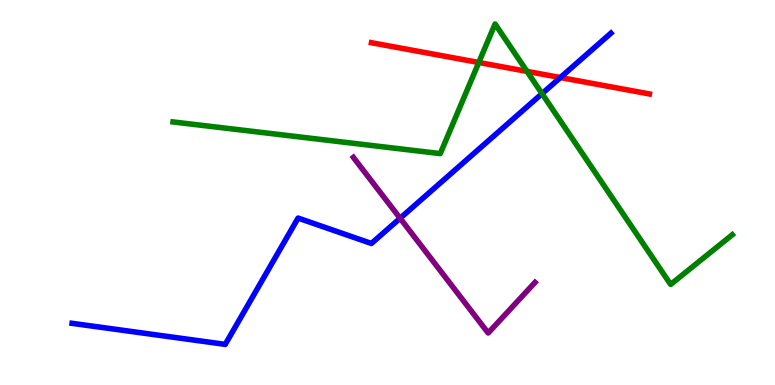[{'lines': ['blue', 'red'], 'intersections': [{'x': 7.23, 'y': 7.99}]}, {'lines': ['green', 'red'], 'intersections': [{'x': 6.18, 'y': 8.38}, {'x': 6.8, 'y': 8.15}]}, {'lines': ['purple', 'red'], 'intersections': []}, {'lines': ['blue', 'green'], 'intersections': [{'x': 6.99, 'y': 7.57}]}, {'lines': ['blue', 'purple'], 'intersections': [{'x': 5.16, 'y': 4.33}]}, {'lines': ['green', 'purple'], 'intersections': []}]